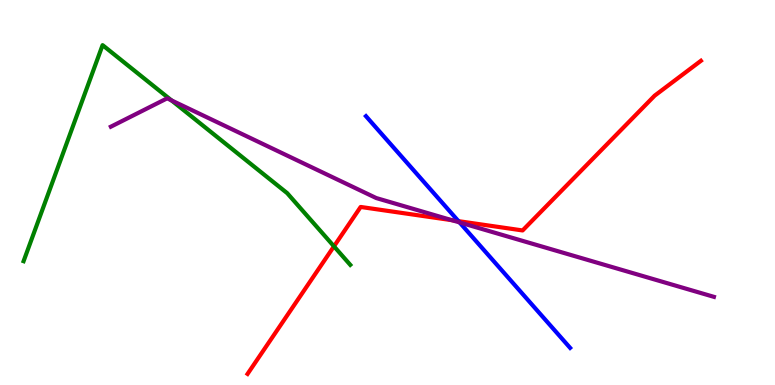[{'lines': ['blue', 'red'], 'intersections': [{'x': 5.92, 'y': 4.26}]}, {'lines': ['green', 'red'], 'intersections': [{'x': 4.31, 'y': 3.6}]}, {'lines': ['purple', 'red'], 'intersections': [{'x': 5.83, 'y': 4.28}]}, {'lines': ['blue', 'green'], 'intersections': []}, {'lines': ['blue', 'purple'], 'intersections': [{'x': 5.93, 'y': 4.22}]}, {'lines': ['green', 'purple'], 'intersections': [{'x': 2.21, 'y': 7.39}]}]